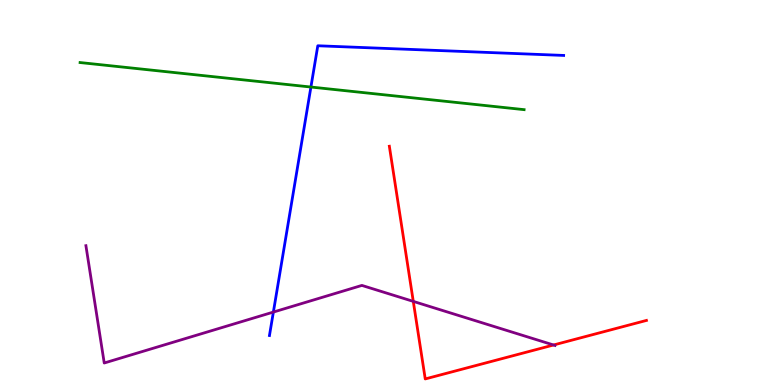[{'lines': ['blue', 'red'], 'intersections': []}, {'lines': ['green', 'red'], 'intersections': []}, {'lines': ['purple', 'red'], 'intersections': [{'x': 5.33, 'y': 2.17}, {'x': 7.14, 'y': 1.04}]}, {'lines': ['blue', 'green'], 'intersections': [{'x': 4.01, 'y': 7.74}]}, {'lines': ['blue', 'purple'], 'intersections': [{'x': 3.53, 'y': 1.89}]}, {'lines': ['green', 'purple'], 'intersections': []}]